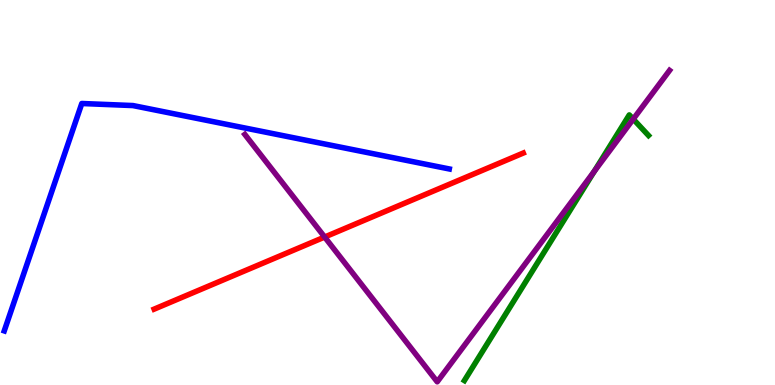[{'lines': ['blue', 'red'], 'intersections': []}, {'lines': ['green', 'red'], 'intersections': []}, {'lines': ['purple', 'red'], 'intersections': [{'x': 4.19, 'y': 3.84}]}, {'lines': ['blue', 'green'], 'intersections': []}, {'lines': ['blue', 'purple'], 'intersections': []}, {'lines': ['green', 'purple'], 'intersections': [{'x': 7.67, 'y': 5.55}, {'x': 8.17, 'y': 6.91}]}]